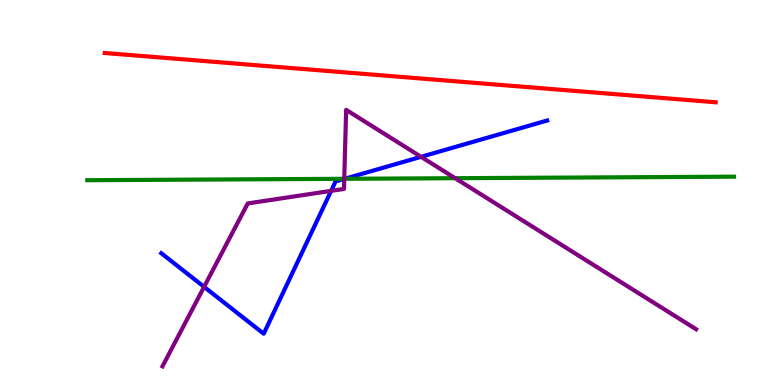[{'lines': ['blue', 'red'], 'intersections': []}, {'lines': ['green', 'red'], 'intersections': []}, {'lines': ['purple', 'red'], 'intersections': []}, {'lines': ['blue', 'green'], 'intersections': [{'x': 4.45, 'y': 5.36}]}, {'lines': ['blue', 'purple'], 'intersections': [{'x': 2.63, 'y': 2.55}, {'x': 4.27, 'y': 5.04}, {'x': 4.44, 'y': 5.35}, {'x': 5.43, 'y': 5.93}]}, {'lines': ['green', 'purple'], 'intersections': [{'x': 4.44, 'y': 5.36}, {'x': 5.87, 'y': 5.37}]}]